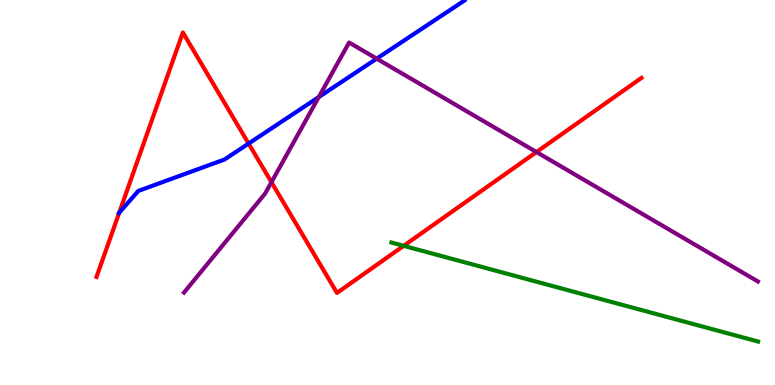[{'lines': ['blue', 'red'], 'intersections': [{'x': 1.54, 'y': 4.47}, {'x': 3.21, 'y': 6.27}]}, {'lines': ['green', 'red'], 'intersections': [{'x': 5.21, 'y': 3.61}]}, {'lines': ['purple', 'red'], 'intersections': [{'x': 3.5, 'y': 5.27}, {'x': 6.92, 'y': 6.05}]}, {'lines': ['blue', 'green'], 'intersections': []}, {'lines': ['blue', 'purple'], 'intersections': [{'x': 4.11, 'y': 7.48}, {'x': 4.86, 'y': 8.48}]}, {'lines': ['green', 'purple'], 'intersections': []}]